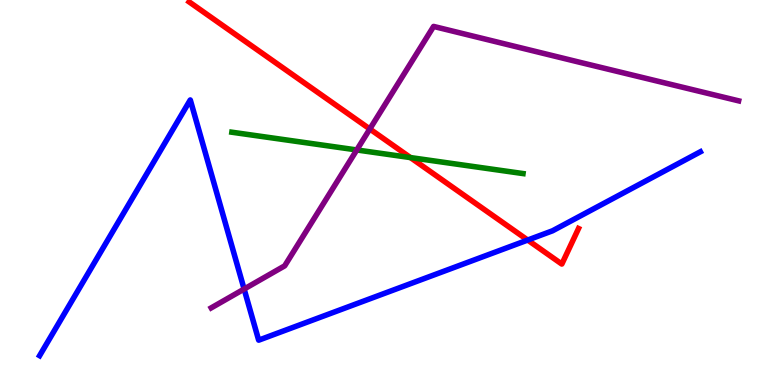[{'lines': ['blue', 'red'], 'intersections': [{'x': 6.81, 'y': 3.76}]}, {'lines': ['green', 'red'], 'intersections': [{'x': 5.3, 'y': 5.91}]}, {'lines': ['purple', 'red'], 'intersections': [{'x': 4.77, 'y': 6.65}]}, {'lines': ['blue', 'green'], 'intersections': []}, {'lines': ['blue', 'purple'], 'intersections': [{'x': 3.15, 'y': 2.49}]}, {'lines': ['green', 'purple'], 'intersections': [{'x': 4.6, 'y': 6.11}]}]